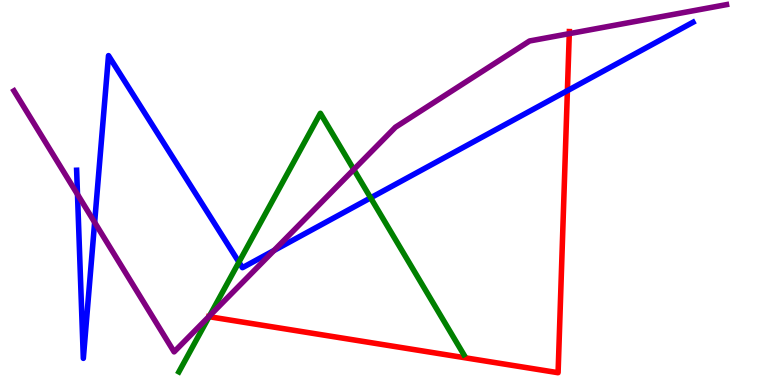[{'lines': ['blue', 'red'], 'intersections': [{'x': 7.32, 'y': 7.64}]}, {'lines': ['green', 'red'], 'intersections': [{'x': 2.7, 'y': 1.77}]}, {'lines': ['purple', 'red'], 'intersections': [{'x': 7.35, 'y': 9.13}]}, {'lines': ['blue', 'green'], 'intersections': [{'x': 3.08, 'y': 3.19}, {'x': 4.78, 'y': 4.86}]}, {'lines': ['blue', 'purple'], 'intersections': [{'x': 1.0, 'y': 4.95}, {'x': 1.22, 'y': 4.23}, {'x': 3.54, 'y': 3.49}]}, {'lines': ['green', 'purple'], 'intersections': [{'x': 2.7, 'y': 1.79}, {'x': 4.57, 'y': 5.6}]}]